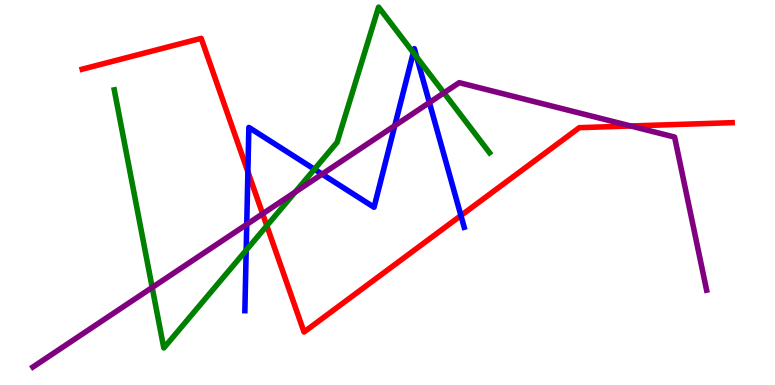[{'lines': ['blue', 'red'], 'intersections': [{'x': 3.2, 'y': 5.54}, {'x': 5.95, 'y': 4.4}]}, {'lines': ['green', 'red'], 'intersections': [{'x': 3.44, 'y': 4.14}]}, {'lines': ['purple', 'red'], 'intersections': [{'x': 3.39, 'y': 4.45}, {'x': 8.14, 'y': 6.73}]}, {'lines': ['blue', 'green'], 'intersections': [{'x': 3.18, 'y': 3.5}, {'x': 4.06, 'y': 5.6}, {'x': 5.33, 'y': 8.63}, {'x': 5.38, 'y': 8.52}]}, {'lines': ['blue', 'purple'], 'intersections': [{'x': 3.18, 'y': 4.17}, {'x': 4.16, 'y': 5.48}, {'x': 5.09, 'y': 6.74}, {'x': 5.54, 'y': 7.34}]}, {'lines': ['green', 'purple'], 'intersections': [{'x': 1.96, 'y': 2.53}, {'x': 3.81, 'y': 5.01}, {'x': 5.73, 'y': 7.59}]}]